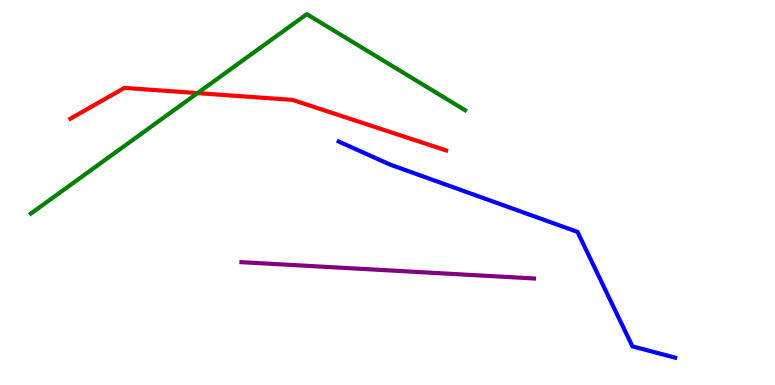[{'lines': ['blue', 'red'], 'intersections': []}, {'lines': ['green', 'red'], 'intersections': [{'x': 2.55, 'y': 7.58}]}, {'lines': ['purple', 'red'], 'intersections': []}, {'lines': ['blue', 'green'], 'intersections': []}, {'lines': ['blue', 'purple'], 'intersections': []}, {'lines': ['green', 'purple'], 'intersections': []}]